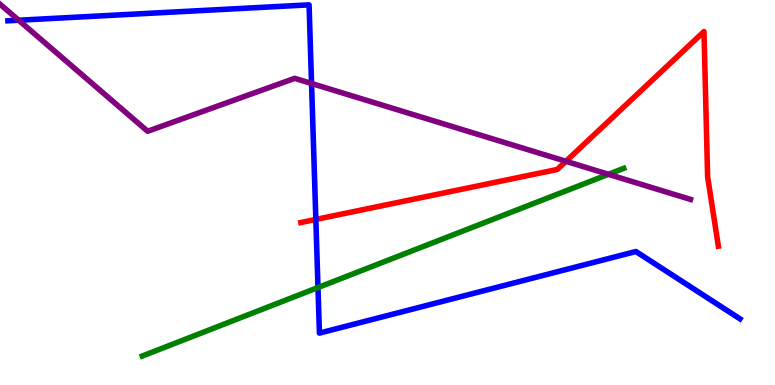[{'lines': ['blue', 'red'], 'intersections': [{'x': 4.08, 'y': 4.3}]}, {'lines': ['green', 'red'], 'intersections': []}, {'lines': ['purple', 'red'], 'intersections': [{'x': 7.3, 'y': 5.81}]}, {'lines': ['blue', 'green'], 'intersections': [{'x': 4.1, 'y': 2.53}]}, {'lines': ['blue', 'purple'], 'intersections': [{'x': 0.241, 'y': 9.47}, {'x': 4.02, 'y': 7.83}]}, {'lines': ['green', 'purple'], 'intersections': [{'x': 7.85, 'y': 5.47}]}]